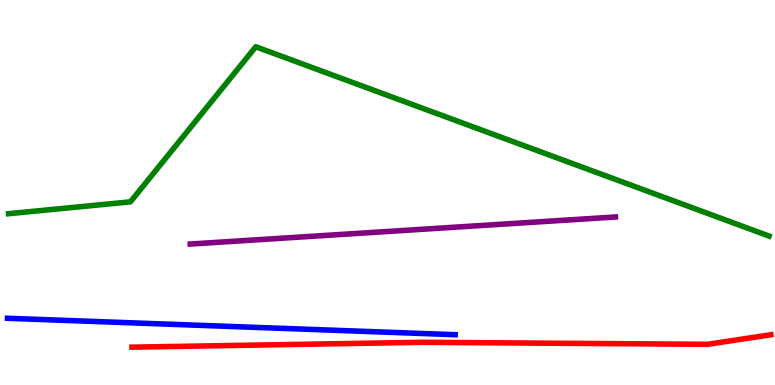[{'lines': ['blue', 'red'], 'intersections': []}, {'lines': ['green', 'red'], 'intersections': []}, {'lines': ['purple', 'red'], 'intersections': []}, {'lines': ['blue', 'green'], 'intersections': []}, {'lines': ['blue', 'purple'], 'intersections': []}, {'lines': ['green', 'purple'], 'intersections': []}]